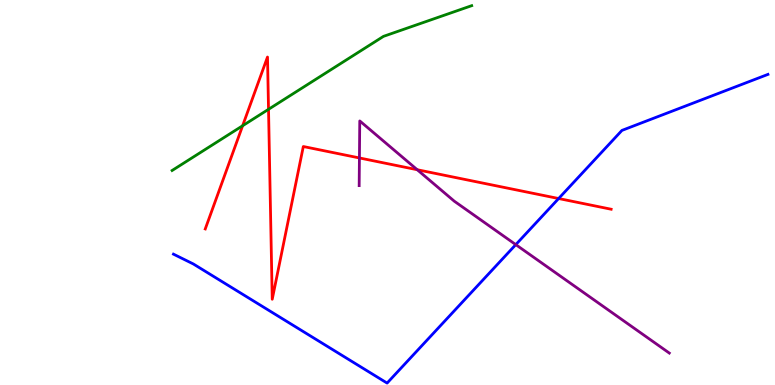[{'lines': ['blue', 'red'], 'intersections': [{'x': 7.21, 'y': 4.84}]}, {'lines': ['green', 'red'], 'intersections': [{'x': 3.13, 'y': 6.73}, {'x': 3.46, 'y': 7.16}]}, {'lines': ['purple', 'red'], 'intersections': [{'x': 4.64, 'y': 5.9}, {'x': 5.38, 'y': 5.59}]}, {'lines': ['blue', 'green'], 'intersections': []}, {'lines': ['blue', 'purple'], 'intersections': [{'x': 6.66, 'y': 3.65}]}, {'lines': ['green', 'purple'], 'intersections': []}]